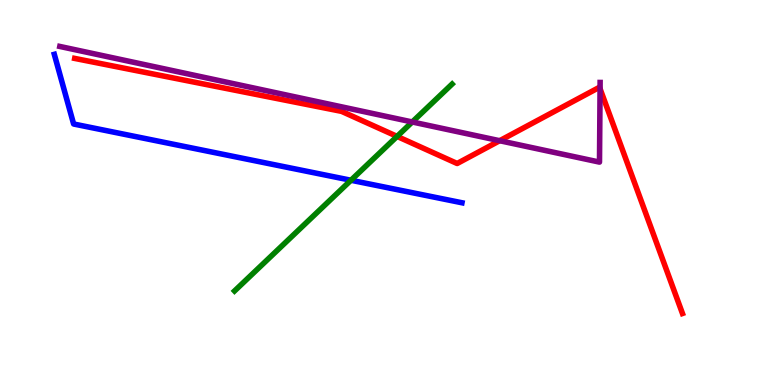[{'lines': ['blue', 'red'], 'intersections': []}, {'lines': ['green', 'red'], 'intersections': [{'x': 5.12, 'y': 6.46}]}, {'lines': ['purple', 'red'], 'intersections': [{'x': 6.45, 'y': 6.35}, {'x': 7.74, 'y': 7.7}]}, {'lines': ['blue', 'green'], 'intersections': [{'x': 4.53, 'y': 5.32}]}, {'lines': ['blue', 'purple'], 'intersections': []}, {'lines': ['green', 'purple'], 'intersections': [{'x': 5.32, 'y': 6.83}]}]